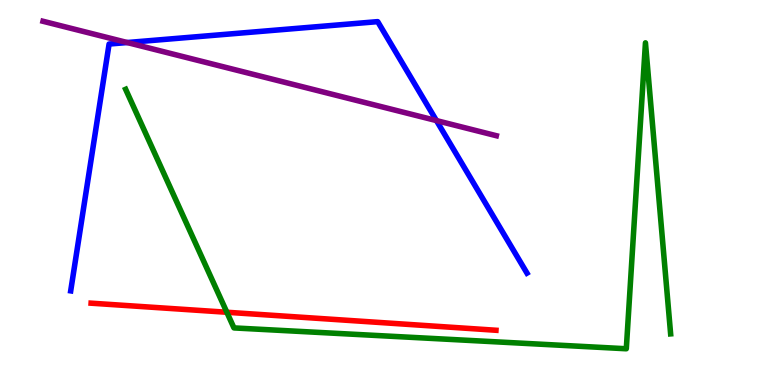[{'lines': ['blue', 'red'], 'intersections': []}, {'lines': ['green', 'red'], 'intersections': [{'x': 2.93, 'y': 1.89}]}, {'lines': ['purple', 'red'], 'intersections': []}, {'lines': ['blue', 'green'], 'intersections': []}, {'lines': ['blue', 'purple'], 'intersections': [{'x': 1.64, 'y': 8.9}, {'x': 5.63, 'y': 6.87}]}, {'lines': ['green', 'purple'], 'intersections': []}]